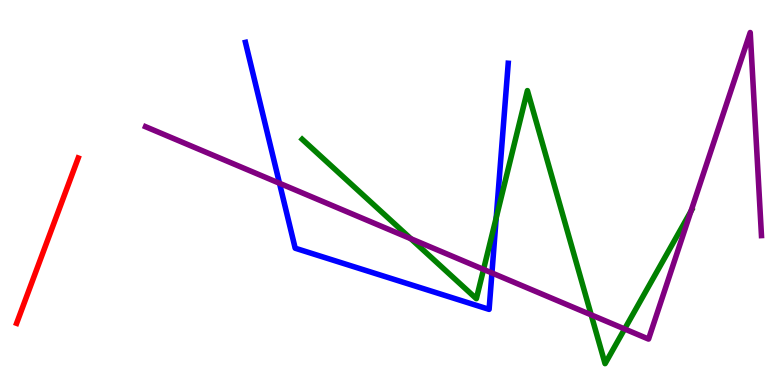[{'lines': ['blue', 'red'], 'intersections': []}, {'lines': ['green', 'red'], 'intersections': []}, {'lines': ['purple', 'red'], 'intersections': []}, {'lines': ['blue', 'green'], 'intersections': [{'x': 6.4, 'y': 4.34}]}, {'lines': ['blue', 'purple'], 'intersections': [{'x': 3.61, 'y': 5.24}, {'x': 6.35, 'y': 2.91}]}, {'lines': ['green', 'purple'], 'intersections': [{'x': 5.3, 'y': 3.8}, {'x': 6.24, 'y': 3.0}, {'x': 7.63, 'y': 1.82}, {'x': 8.06, 'y': 1.46}, {'x': 8.92, 'y': 4.51}]}]